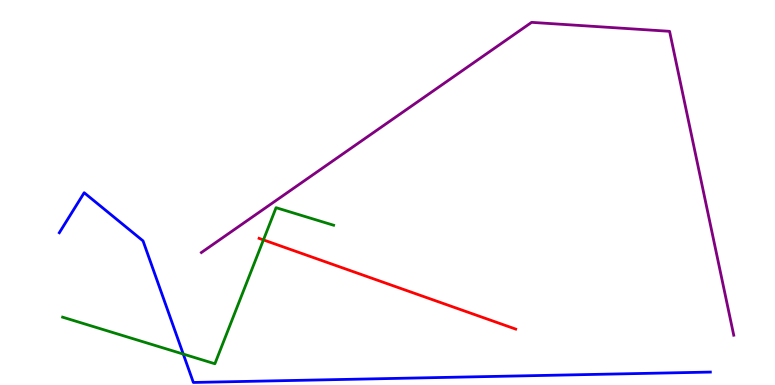[{'lines': ['blue', 'red'], 'intersections': []}, {'lines': ['green', 'red'], 'intersections': [{'x': 3.4, 'y': 3.77}]}, {'lines': ['purple', 'red'], 'intersections': []}, {'lines': ['blue', 'green'], 'intersections': [{'x': 2.36, 'y': 0.803}]}, {'lines': ['blue', 'purple'], 'intersections': []}, {'lines': ['green', 'purple'], 'intersections': []}]